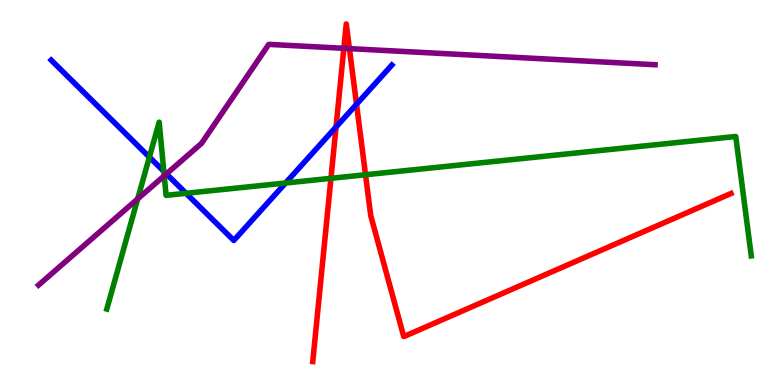[{'lines': ['blue', 'red'], 'intersections': [{'x': 4.34, 'y': 6.7}, {'x': 4.6, 'y': 7.29}]}, {'lines': ['green', 'red'], 'intersections': [{'x': 4.27, 'y': 5.37}, {'x': 4.72, 'y': 5.46}]}, {'lines': ['purple', 'red'], 'intersections': [{'x': 4.44, 'y': 8.74}, {'x': 4.51, 'y': 8.74}]}, {'lines': ['blue', 'green'], 'intersections': [{'x': 1.93, 'y': 5.92}, {'x': 2.11, 'y': 5.55}, {'x': 2.4, 'y': 4.98}, {'x': 3.68, 'y': 5.25}]}, {'lines': ['blue', 'purple'], 'intersections': [{'x': 2.15, 'y': 5.48}]}, {'lines': ['green', 'purple'], 'intersections': [{'x': 1.78, 'y': 4.83}, {'x': 2.12, 'y': 5.43}]}]